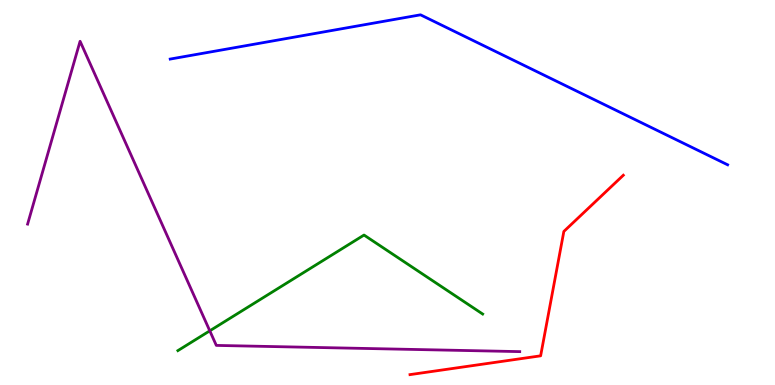[{'lines': ['blue', 'red'], 'intersections': []}, {'lines': ['green', 'red'], 'intersections': []}, {'lines': ['purple', 'red'], 'intersections': []}, {'lines': ['blue', 'green'], 'intersections': []}, {'lines': ['blue', 'purple'], 'intersections': []}, {'lines': ['green', 'purple'], 'intersections': [{'x': 2.71, 'y': 1.41}]}]